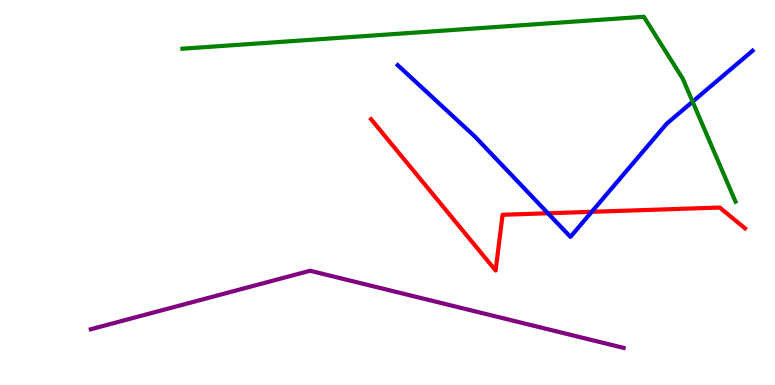[{'lines': ['blue', 'red'], 'intersections': [{'x': 7.07, 'y': 4.46}, {'x': 7.64, 'y': 4.5}]}, {'lines': ['green', 'red'], 'intersections': []}, {'lines': ['purple', 'red'], 'intersections': []}, {'lines': ['blue', 'green'], 'intersections': [{'x': 8.94, 'y': 7.36}]}, {'lines': ['blue', 'purple'], 'intersections': []}, {'lines': ['green', 'purple'], 'intersections': []}]